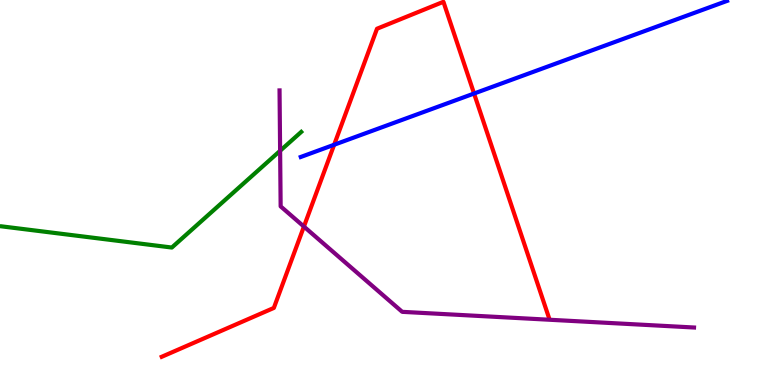[{'lines': ['blue', 'red'], 'intersections': [{'x': 4.31, 'y': 6.24}, {'x': 6.12, 'y': 7.57}]}, {'lines': ['green', 'red'], 'intersections': []}, {'lines': ['purple', 'red'], 'intersections': [{'x': 3.92, 'y': 4.12}]}, {'lines': ['blue', 'green'], 'intersections': []}, {'lines': ['blue', 'purple'], 'intersections': []}, {'lines': ['green', 'purple'], 'intersections': [{'x': 3.61, 'y': 6.08}]}]